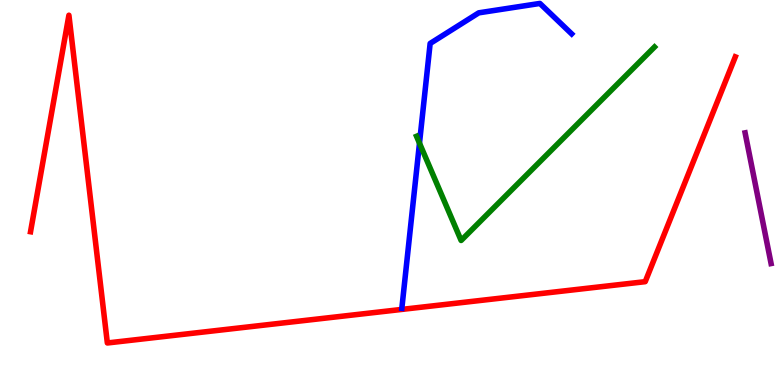[{'lines': ['blue', 'red'], 'intersections': []}, {'lines': ['green', 'red'], 'intersections': []}, {'lines': ['purple', 'red'], 'intersections': []}, {'lines': ['blue', 'green'], 'intersections': [{'x': 5.41, 'y': 6.28}]}, {'lines': ['blue', 'purple'], 'intersections': []}, {'lines': ['green', 'purple'], 'intersections': []}]